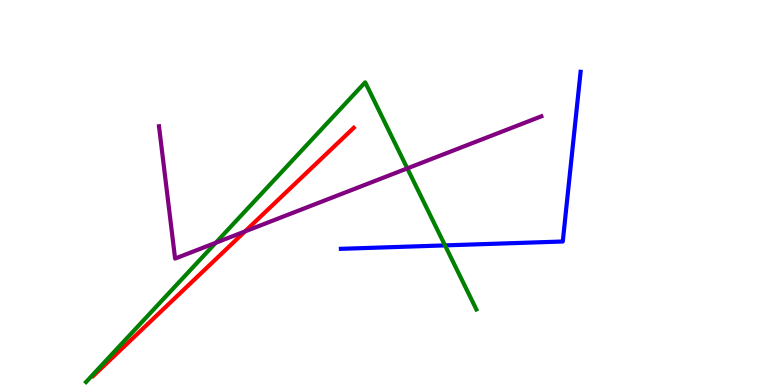[{'lines': ['blue', 'red'], 'intersections': []}, {'lines': ['green', 'red'], 'intersections': []}, {'lines': ['purple', 'red'], 'intersections': [{'x': 3.16, 'y': 3.99}]}, {'lines': ['blue', 'green'], 'intersections': [{'x': 5.74, 'y': 3.63}]}, {'lines': ['blue', 'purple'], 'intersections': []}, {'lines': ['green', 'purple'], 'intersections': [{'x': 2.78, 'y': 3.69}, {'x': 5.26, 'y': 5.63}]}]